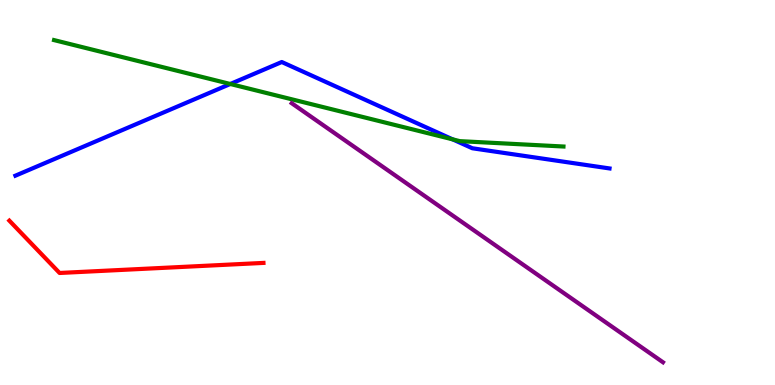[{'lines': ['blue', 'red'], 'intersections': []}, {'lines': ['green', 'red'], 'intersections': []}, {'lines': ['purple', 'red'], 'intersections': []}, {'lines': ['blue', 'green'], 'intersections': [{'x': 2.97, 'y': 7.82}, {'x': 5.84, 'y': 6.38}]}, {'lines': ['blue', 'purple'], 'intersections': []}, {'lines': ['green', 'purple'], 'intersections': []}]